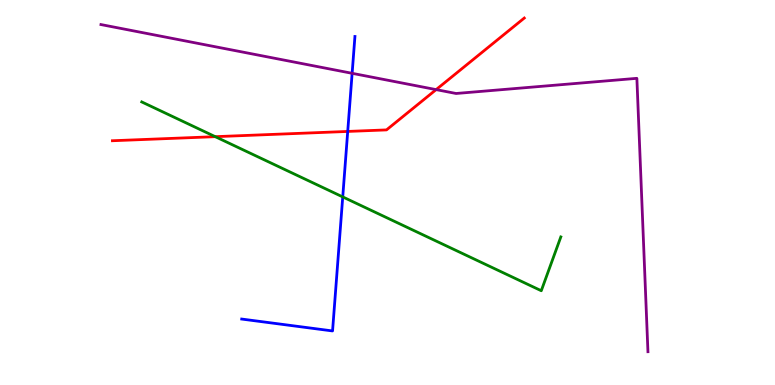[{'lines': ['blue', 'red'], 'intersections': [{'x': 4.49, 'y': 6.59}]}, {'lines': ['green', 'red'], 'intersections': [{'x': 2.78, 'y': 6.45}]}, {'lines': ['purple', 'red'], 'intersections': [{'x': 5.63, 'y': 7.67}]}, {'lines': ['blue', 'green'], 'intersections': [{'x': 4.42, 'y': 4.89}]}, {'lines': ['blue', 'purple'], 'intersections': [{'x': 4.54, 'y': 8.1}]}, {'lines': ['green', 'purple'], 'intersections': []}]